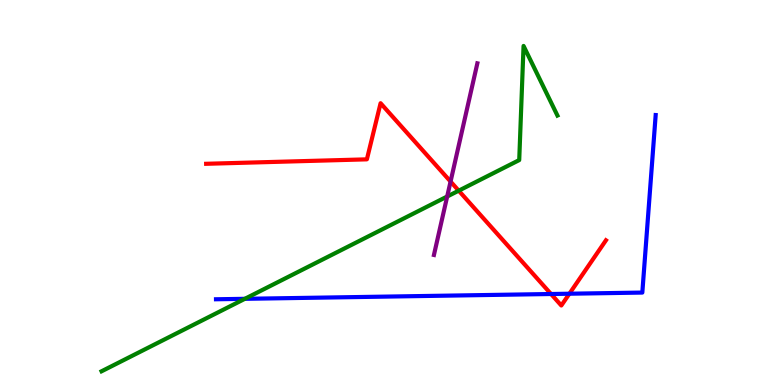[{'lines': ['blue', 'red'], 'intersections': [{'x': 7.11, 'y': 2.36}, {'x': 7.35, 'y': 2.37}]}, {'lines': ['green', 'red'], 'intersections': [{'x': 5.92, 'y': 5.05}]}, {'lines': ['purple', 'red'], 'intersections': [{'x': 5.81, 'y': 5.28}]}, {'lines': ['blue', 'green'], 'intersections': [{'x': 3.16, 'y': 2.24}]}, {'lines': ['blue', 'purple'], 'intersections': []}, {'lines': ['green', 'purple'], 'intersections': [{'x': 5.77, 'y': 4.9}]}]